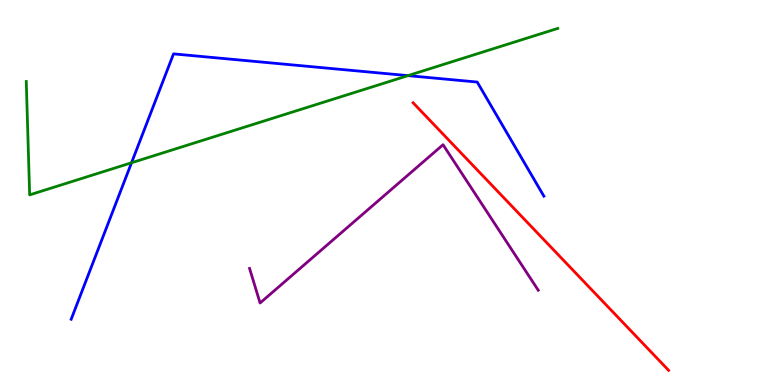[{'lines': ['blue', 'red'], 'intersections': []}, {'lines': ['green', 'red'], 'intersections': []}, {'lines': ['purple', 'red'], 'intersections': []}, {'lines': ['blue', 'green'], 'intersections': [{'x': 1.7, 'y': 5.77}, {'x': 5.26, 'y': 8.04}]}, {'lines': ['blue', 'purple'], 'intersections': []}, {'lines': ['green', 'purple'], 'intersections': []}]